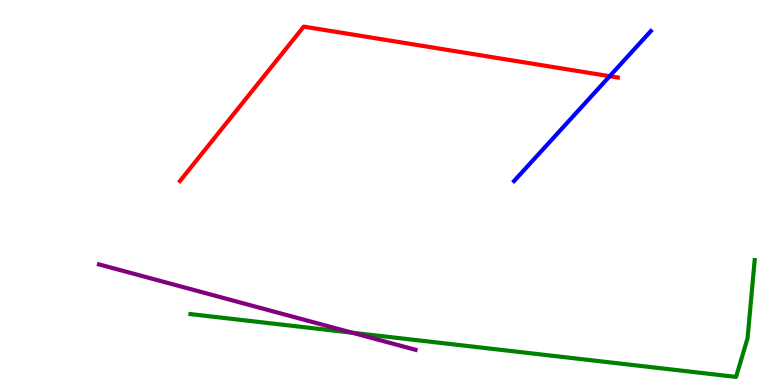[{'lines': ['blue', 'red'], 'intersections': [{'x': 7.87, 'y': 8.02}]}, {'lines': ['green', 'red'], 'intersections': []}, {'lines': ['purple', 'red'], 'intersections': []}, {'lines': ['blue', 'green'], 'intersections': []}, {'lines': ['blue', 'purple'], 'intersections': []}, {'lines': ['green', 'purple'], 'intersections': [{'x': 4.55, 'y': 1.36}]}]